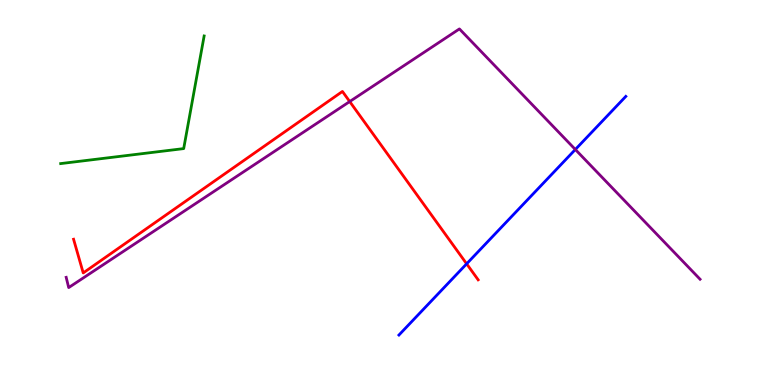[{'lines': ['blue', 'red'], 'intersections': [{'x': 6.02, 'y': 3.15}]}, {'lines': ['green', 'red'], 'intersections': []}, {'lines': ['purple', 'red'], 'intersections': [{'x': 4.51, 'y': 7.36}]}, {'lines': ['blue', 'green'], 'intersections': []}, {'lines': ['blue', 'purple'], 'intersections': [{'x': 7.42, 'y': 6.12}]}, {'lines': ['green', 'purple'], 'intersections': []}]